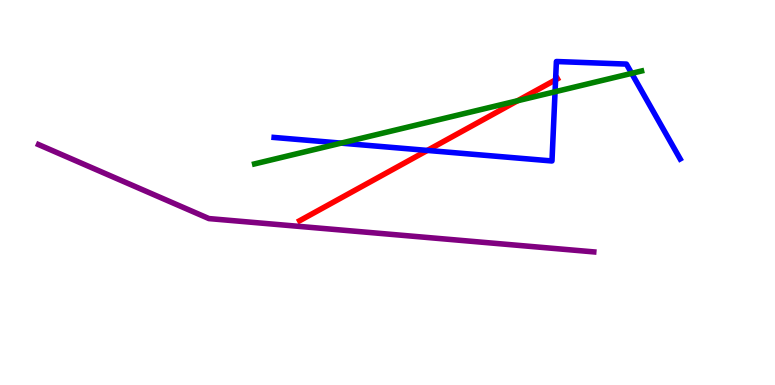[{'lines': ['blue', 'red'], 'intersections': [{'x': 5.51, 'y': 6.09}, {'x': 7.17, 'y': 7.93}]}, {'lines': ['green', 'red'], 'intersections': [{'x': 6.68, 'y': 7.38}]}, {'lines': ['purple', 'red'], 'intersections': []}, {'lines': ['blue', 'green'], 'intersections': [{'x': 4.4, 'y': 6.28}, {'x': 7.16, 'y': 7.62}, {'x': 8.15, 'y': 8.09}]}, {'lines': ['blue', 'purple'], 'intersections': []}, {'lines': ['green', 'purple'], 'intersections': []}]